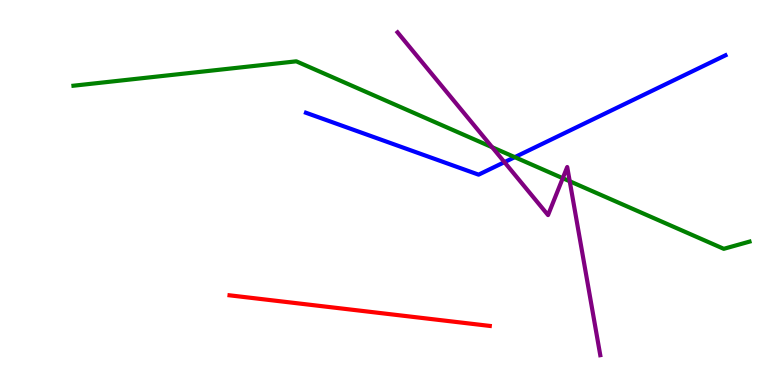[{'lines': ['blue', 'red'], 'intersections': []}, {'lines': ['green', 'red'], 'intersections': []}, {'lines': ['purple', 'red'], 'intersections': []}, {'lines': ['blue', 'green'], 'intersections': [{'x': 6.64, 'y': 5.92}]}, {'lines': ['blue', 'purple'], 'intersections': [{'x': 6.51, 'y': 5.79}]}, {'lines': ['green', 'purple'], 'intersections': [{'x': 6.35, 'y': 6.18}, {'x': 7.26, 'y': 5.37}, {'x': 7.35, 'y': 5.29}]}]